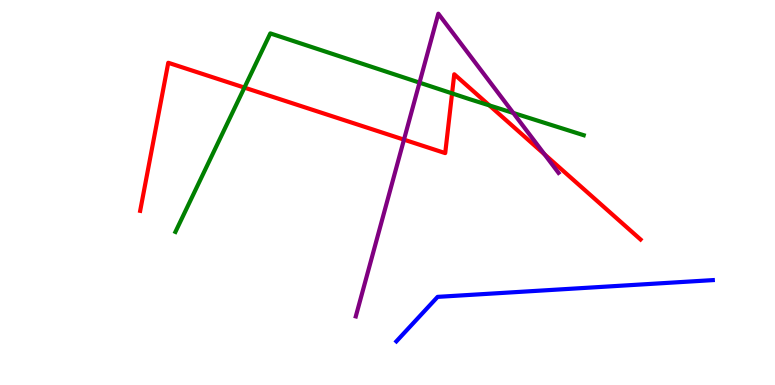[{'lines': ['blue', 'red'], 'intersections': []}, {'lines': ['green', 'red'], 'intersections': [{'x': 3.15, 'y': 7.72}, {'x': 5.83, 'y': 7.57}, {'x': 6.31, 'y': 7.26}]}, {'lines': ['purple', 'red'], 'intersections': [{'x': 5.21, 'y': 6.37}, {'x': 7.03, 'y': 5.99}]}, {'lines': ['blue', 'green'], 'intersections': []}, {'lines': ['blue', 'purple'], 'intersections': []}, {'lines': ['green', 'purple'], 'intersections': [{'x': 5.41, 'y': 7.85}, {'x': 6.62, 'y': 7.07}]}]